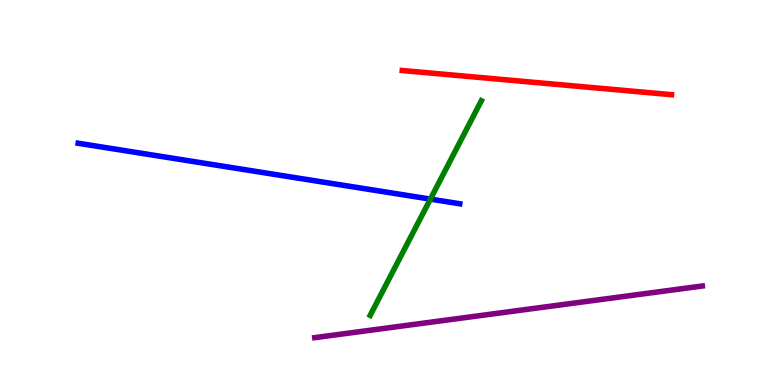[{'lines': ['blue', 'red'], 'intersections': []}, {'lines': ['green', 'red'], 'intersections': []}, {'lines': ['purple', 'red'], 'intersections': []}, {'lines': ['blue', 'green'], 'intersections': [{'x': 5.55, 'y': 4.83}]}, {'lines': ['blue', 'purple'], 'intersections': []}, {'lines': ['green', 'purple'], 'intersections': []}]